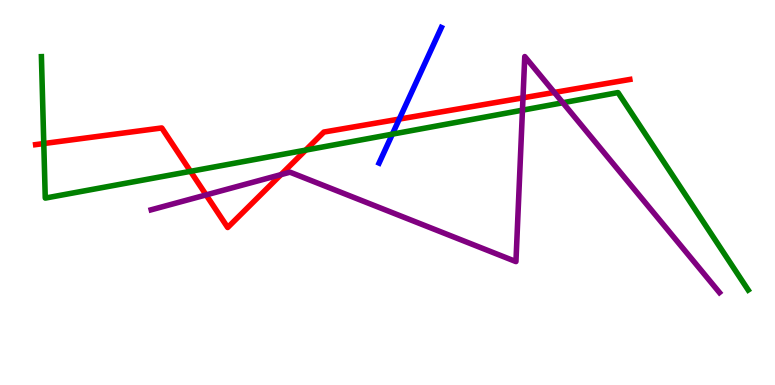[{'lines': ['blue', 'red'], 'intersections': [{'x': 5.15, 'y': 6.91}]}, {'lines': ['green', 'red'], 'intersections': [{'x': 0.565, 'y': 6.27}, {'x': 2.46, 'y': 5.55}, {'x': 3.94, 'y': 6.1}]}, {'lines': ['purple', 'red'], 'intersections': [{'x': 2.66, 'y': 4.94}, {'x': 3.63, 'y': 5.46}, {'x': 6.75, 'y': 7.46}, {'x': 7.15, 'y': 7.6}]}, {'lines': ['blue', 'green'], 'intersections': [{'x': 5.06, 'y': 6.52}]}, {'lines': ['blue', 'purple'], 'intersections': []}, {'lines': ['green', 'purple'], 'intersections': [{'x': 6.74, 'y': 7.14}, {'x': 7.26, 'y': 7.33}]}]